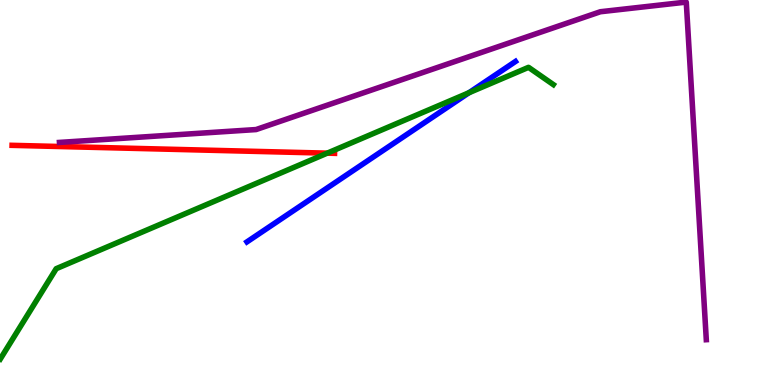[{'lines': ['blue', 'red'], 'intersections': []}, {'lines': ['green', 'red'], 'intersections': [{'x': 4.22, 'y': 6.02}]}, {'lines': ['purple', 'red'], 'intersections': []}, {'lines': ['blue', 'green'], 'intersections': [{'x': 6.05, 'y': 7.59}]}, {'lines': ['blue', 'purple'], 'intersections': []}, {'lines': ['green', 'purple'], 'intersections': []}]